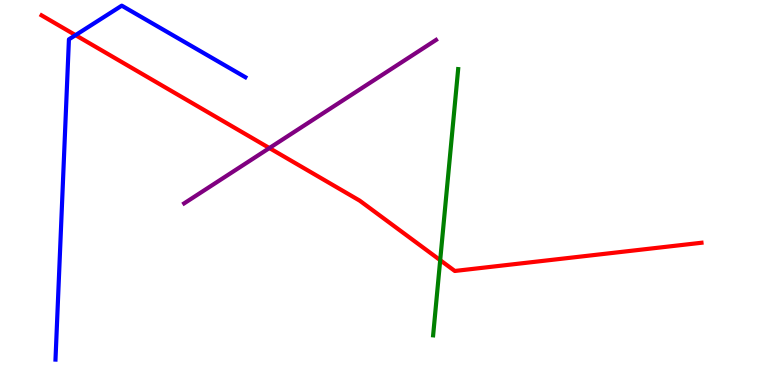[{'lines': ['blue', 'red'], 'intersections': [{'x': 0.975, 'y': 9.09}]}, {'lines': ['green', 'red'], 'intersections': [{'x': 5.68, 'y': 3.24}]}, {'lines': ['purple', 'red'], 'intersections': [{'x': 3.48, 'y': 6.15}]}, {'lines': ['blue', 'green'], 'intersections': []}, {'lines': ['blue', 'purple'], 'intersections': []}, {'lines': ['green', 'purple'], 'intersections': []}]